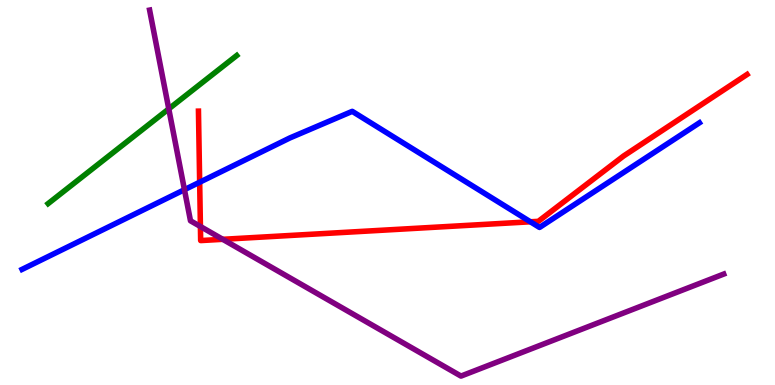[{'lines': ['blue', 'red'], 'intersections': [{'x': 2.58, 'y': 5.27}, {'x': 6.84, 'y': 4.24}]}, {'lines': ['green', 'red'], 'intersections': []}, {'lines': ['purple', 'red'], 'intersections': [{'x': 2.59, 'y': 4.12}, {'x': 2.87, 'y': 3.78}]}, {'lines': ['blue', 'green'], 'intersections': []}, {'lines': ['blue', 'purple'], 'intersections': [{'x': 2.38, 'y': 5.07}]}, {'lines': ['green', 'purple'], 'intersections': [{'x': 2.18, 'y': 7.17}]}]